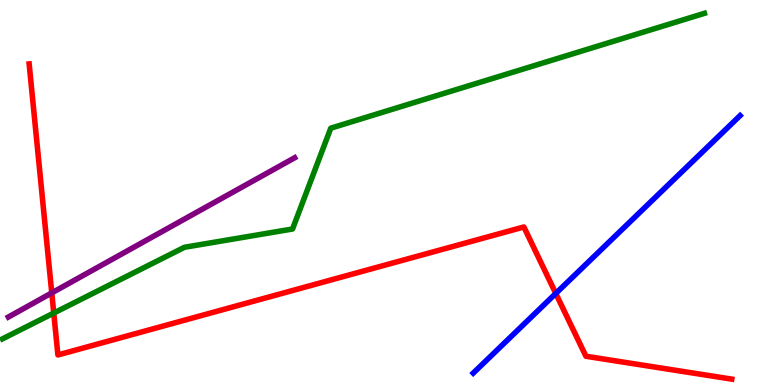[{'lines': ['blue', 'red'], 'intersections': [{'x': 7.17, 'y': 2.38}]}, {'lines': ['green', 'red'], 'intersections': [{'x': 0.694, 'y': 1.87}]}, {'lines': ['purple', 'red'], 'intersections': [{'x': 0.668, 'y': 2.39}]}, {'lines': ['blue', 'green'], 'intersections': []}, {'lines': ['blue', 'purple'], 'intersections': []}, {'lines': ['green', 'purple'], 'intersections': []}]